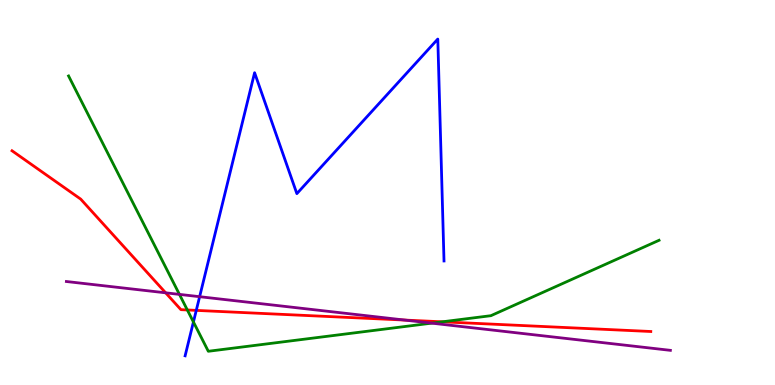[{'lines': ['blue', 'red'], 'intersections': [{'x': 2.53, 'y': 1.94}]}, {'lines': ['green', 'red'], 'intersections': [{'x': 2.42, 'y': 1.95}, {'x': 5.71, 'y': 1.64}]}, {'lines': ['purple', 'red'], 'intersections': [{'x': 2.14, 'y': 2.39}, {'x': 5.22, 'y': 1.69}]}, {'lines': ['blue', 'green'], 'intersections': [{'x': 2.5, 'y': 1.64}]}, {'lines': ['blue', 'purple'], 'intersections': [{'x': 2.58, 'y': 2.29}]}, {'lines': ['green', 'purple'], 'intersections': [{'x': 2.32, 'y': 2.35}, {'x': 5.57, 'y': 1.61}]}]